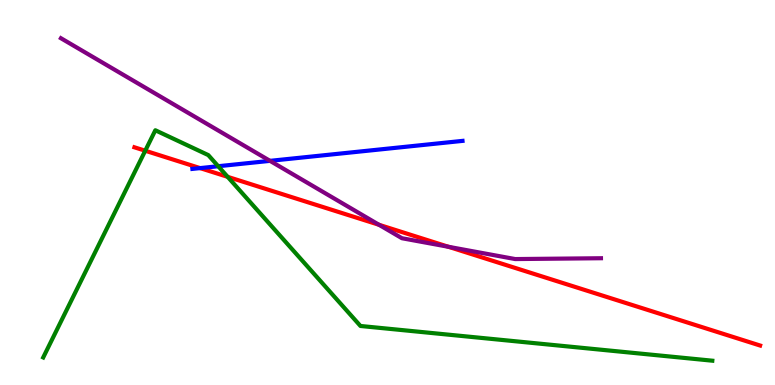[{'lines': ['blue', 'red'], 'intersections': [{'x': 2.58, 'y': 5.63}]}, {'lines': ['green', 'red'], 'intersections': [{'x': 1.87, 'y': 6.09}, {'x': 2.94, 'y': 5.41}]}, {'lines': ['purple', 'red'], 'intersections': [{'x': 4.89, 'y': 4.16}, {'x': 5.79, 'y': 3.59}]}, {'lines': ['blue', 'green'], 'intersections': [{'x': 2.82, 'y': 5.68}]}, {'lines': ['blue', 'purple'], 'intersections': [{'x': 3.48, 'y': 5.82}]}, {'lines': ['green', 'purple'], 'intersections': []}]